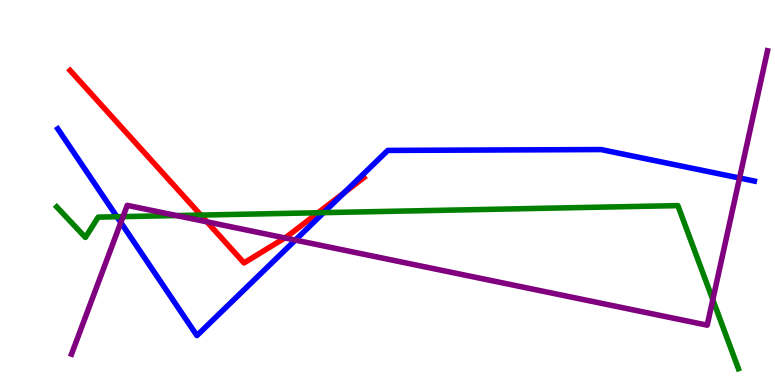[{'lines': ['blue', 'red'], 'intersections': [{'x': 4.44, 'y': 4.99}]}, {'lines': ['green', 'red'], 'intersections': [{'x': 2.59, 'y': 4.41}, {'x': 4.1, 'y': 4.47}]}, {'lines': ['purple', 'red'], 'intersections': [{'x': 2.67, 'y': 4.24}, {'x': 3.68, 'y': 3.82}]}, {'lines': ['blue', 'green'], 'intersections': [{'x': 1.51, 'y': 4.37}, {'x': 4.18, 'y': 4.48}]}, {'lines': ['blue', 'purple'], 'intersections': [{'x': 1.56, 'y': 4.22}, {'x': 3.81, 'y': 3.76}, {'x': 9.54, 'y': 5.38}]}, {'lines': ['green', 'purple'], 'intersections': [{'x': 1.59, 'y': 4.37}, {'x': 2.28, 'y': 4.4}, {'x': 9.2, 'y': 2.22}]}]